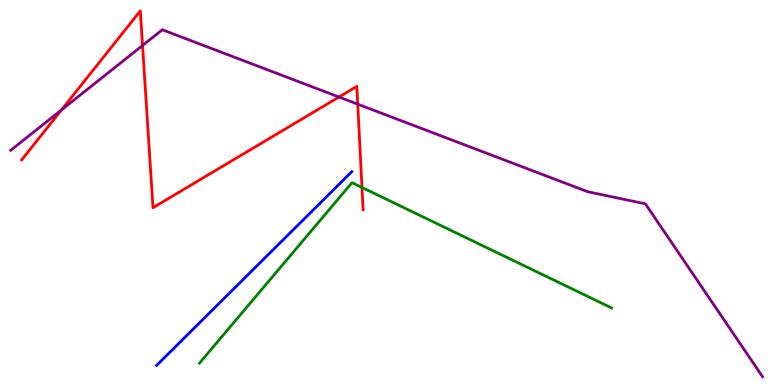[{'lines': ['blue', 'red'], 'intersections': []}, {'lines': ['green', 'red'], 'intersections': [{'x': 4.67, 'y': 5.13}]}, {'lines': ['purple', 'red'], 'intersections': [{'x': 0.792, 'y': 7.14}, {'x': 1.84, 'y': 8.82}, {'x': 4.37, 'y': 7.48}, {'x': 4.62, 'y': 7.29}]}, {'lines': ['blue', 'green'], 'intersections': []}, {'lines': ['blue', 'purple'], 'intersections': []}, {'lines': ['green', 'purple'], 'intersections': []}]